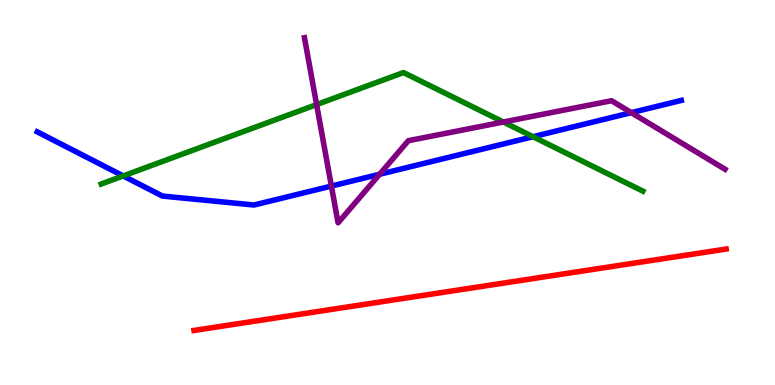[{'lines': ['blue', 'red'], 'intersections': []}, {'lines': ['green', 'red'], 'intersections': []}, {'lines': ['purple', 'red'], 'intersections': []}, {'lines': ['blue', 'green'], 'intersections': [{'x': 1.59, 'y': 5.43}, {'x': 6.88, 'y': 6.45}]}, {'lines': ['blue', 'purple'], 'intersections': [{'x': 4.28, 'y': 5.17}, {'x': 4.9, 'y': 5.47}, {'x': 8.15, 'y': 7.07}]}, {'lines': ['green', 'purple'], 'intersections': [{'x': 4.09, 'y': 7.28}, {'x': 6.49, 'y': 6.83}]}]